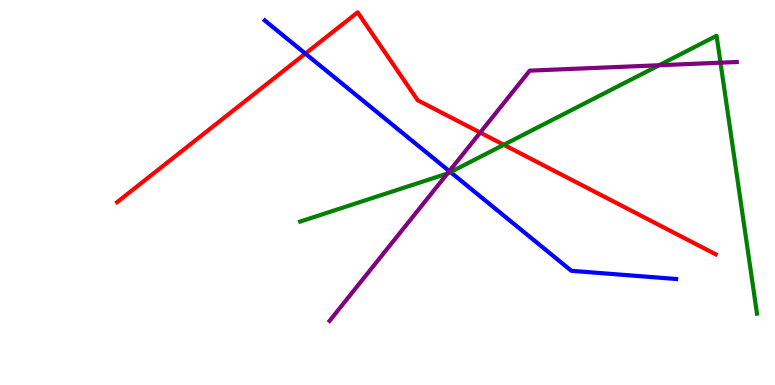[{'lines': ['blue', 'red'], 'intersections': [{'x': 3.94, 'y': 8.61}]}, {'lines': ['green', 'red'], 'intersections': [{'x': 6.5, 'y': 6.24}]}, {'lines': ['purple', 'red'], 'intersections': [{'x': 6.2, 'y': 6.56}]}, {'lines': ['blue', 'green'], 'intersections': [{'x': 5.81, 'y': 5.53}]}, {'lines': ['blue', 'purple'], 'intersections': [{'x': 5.8, 'y': 5.55}]}, {'lines': ['green', 'purple'], 'intersections': [{'x': 5.77, 'y': 5.49}, {'x': 8.5, 'y': 8.31}, {'x': 9.3, 'y': 8.37}]}]